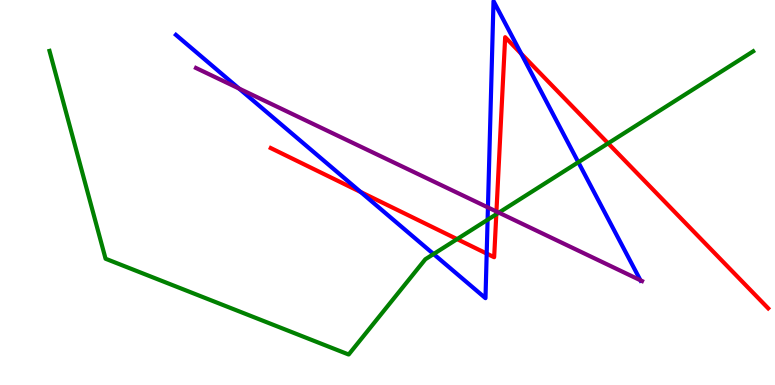[{'lines': ['blue', 'red'], 'intersections': [{'x': 4.65, 'y': 5.01}, {'x': 6.28, 'y': 3.41}, {'x': 6.73, 'y': 8.6}]}, {'lines': ['green', 'red'], 'intersections': [{'x': 5.9, 'y': 3.79}, {'x': 6.4, 'y': 4.44}, {'x': 7.85, 'y': 6.28}]}, {'lines': ['purple', 'red'], 'intersections': [{'x': 6.41, 'y': 4.51}]}, {'lines': ['blue', 'green'], 'intersections': [{'x': 5.59, 'y': 3.4}, {'x': 6.29, 'y': 4.29}, {'x': 7.46, 'y': 5.79}]}, {'lines': ['blue', 'purple'], 'intersections': [{'x': 3.08, 'y': 7.7}, {'x': 6.3, 'y': 4.61}, {'x': 8.26, 'y': 2.72}]}, {'lines': ['green', 'purple'], 'intersections': [{'x': 6.44, 'y': 4.48}]}]